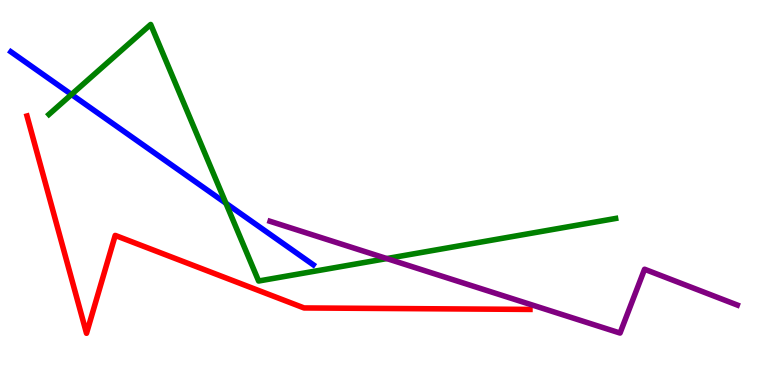[{'lines': ['blue', 'red'], 'intersections': []}, {'lines': ['green', 'red'], 'intersections': []}, {'lines': ['purple', 'red'], 'intersections': []}, {'lines': ['blue', 'green'], 'intersections': [{'x': 0.922, 'y': 7.55}, {'x': 2.91, 'y': 4.72}]}, {'lines': ['blue', 'purple'], 'intersections': []}, {'lines': ['green', 'purple'], 'intersections': [{'x': 4.99, 'y': 3.28}]}]